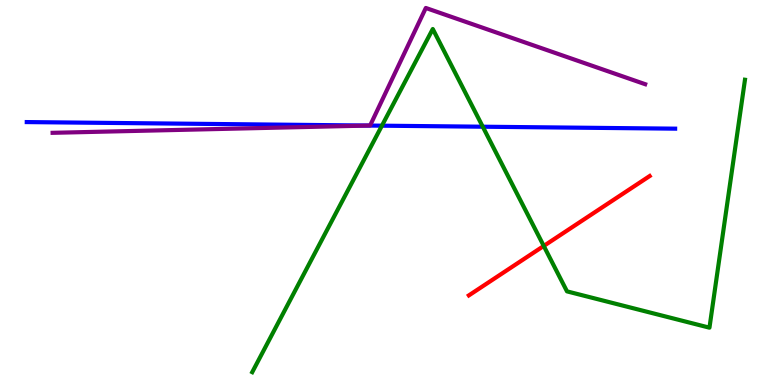[{'lines': ['blue', 'red'], 'intersections': []}, {'lines': ['green', 'red'], 'intersections': [{'x': 7.02, 'y': 3.61}]}, {'lines': ['purple', 'red'], 'intersections': []}, {'lines': ['blue', 'green'], 'intersections': [{'x': 4.93, 'y': 6.74}, {'x': 6.23, 'y': 6.71}]}, {'lines': ['blue', 'purple'], 'intersections': [{'x': 4.76, 'y': 6.74}]}, {'lines': ['green', 'purple'], 'intersections': []}]